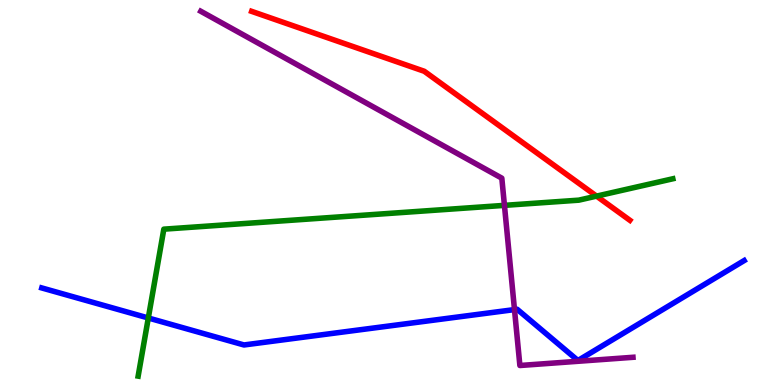[{'lines': ['blue', 'red'], 'intersections': []}, {'lines': ['green', 'red'], 'intersections': [{'x': 7.7, 'y': 4.91}]}, {'lines': ['purple', 'red'], 'intersections': []}, {'lines': ['blue', 'green'], 'intersections': [{'x': 1.91, 'y': 1.74}]}, {'lines': ['blue', 'purple'], 'intersections': [{'x': 6.64, 'y': 1.96}]}, {'lines': ['green', 'purple'], 'intersections': [{'x': 6.51, 'y': 4.67}]}]